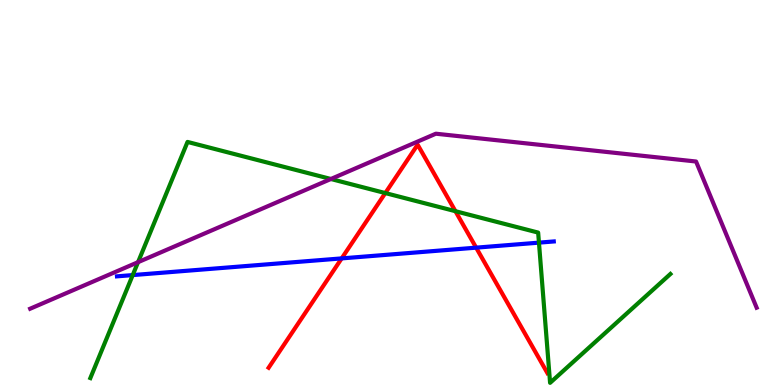[{'lines': ['blue', 'red'], 'intersections': [{'x': 4.41, 'y': 3.29}, {'x': 6.14, 'y': 3.57}]}, {'lines': ['green', 'red'], 'intersections': [{'x': 4.97, 'y': 4.99}, {'x': 5.88, 'y': 4.51}]}, {'lines': ['purple', 'red'], 'intersections': []}, {'lines': ['blue', 'green'], 'intersections': [{'x': 1.71, 'y': 2.85}, {'x': 6.95, 'y': 3.7}]}, {'lines': ['blue', 'purple'], 'intersections': []}, {'lines': ['green', 'purple'], 'intersections': [{'x': 1.78, 'y': 3.19}, {'x': 4.27, 'y': 5.35}]}]